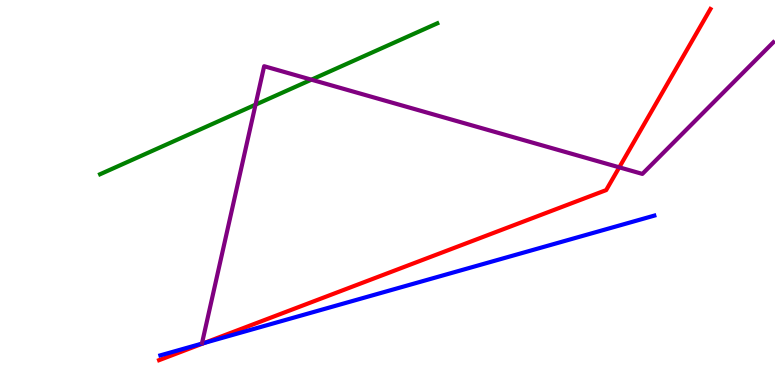[{'lines': ['blue', 'red'], 'intersections': [{'x': 2.64, 'y': 1.09}]}, {'lines': ['green', 'red'], 'intersections': []}, {'lines': ['purple', 'red'], 'intersections': [{'x': 7.99, 'y': 5.65}]}, {'lines': ['blue', 'green'], 'intersections': []}, {'lines': ['blue', 'purple'], 'intersections': []}, {'lines': ['green', 'purple'], 'intersections': [{'x': 3.3, 'y': 7.28}, {'x': 4.02, 'y': 7.93}]}]